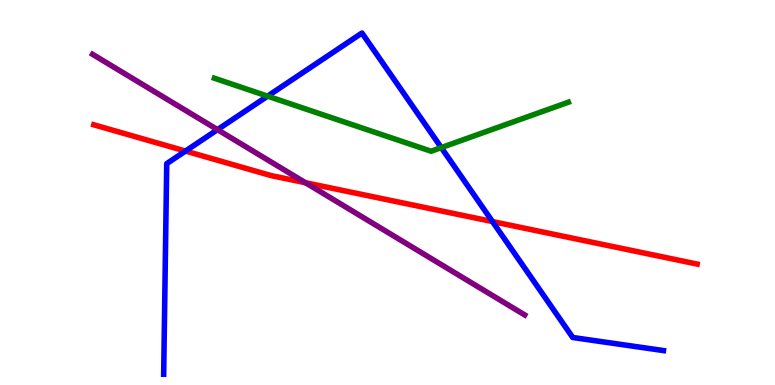[{'lines': ['blue', 'red'], 'intersections': [{'x': 2.39, 'y': 6.08}, {'x': 6.35, 'y': 4.25}]}, {'lines': ['green', 'red'], 'intersections': []}, {'lines': ['purple', 'red'], 'intersections': [{'x': 3.94, 'y': 5.25}]}, {'lines': ['blue', 'green'], 'intersections': [{'x': 3.45, 'y': 7.5}, {'x': 5.69, 'y': 6.17}]}, {'lines': ['blue', 'purple'], 'intersections': [{'x': 2.81, 'y': 6.63}]}, {'lines': ['green', 'purple'], 'intersections': []}]